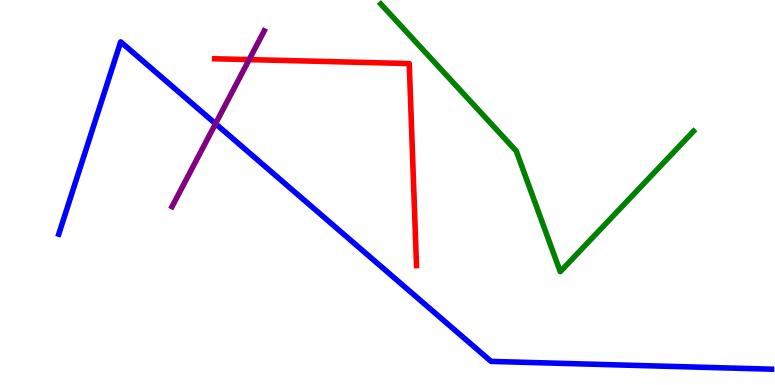[{'lines': ['blue', 'red'], 'intersections': []}, {'lines': ['green', 'red'], 'intersections': []}, {'lines': ['purple', 'red'], 'intersections': [{'x': 3.21, 'y': 8.45}]}, {'lines': ['blue', 'green'], 'intersections': []}, {'lines': ['blue', 'purple'], 'intersections': [{'x': 2.78, 'y': 6.79}]}, {'lines': ['green', 'purple'], 'intersections': []}]